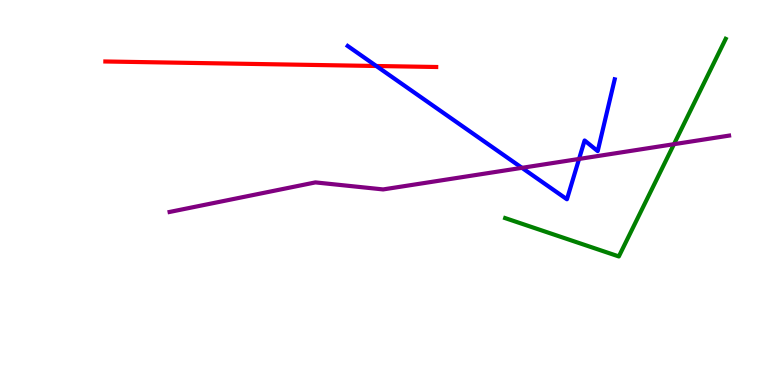[{'lines': ['blue', 'red'], 'intersections': [{'x': 4.86, 'y': 8.29}]}, {'lines': ['green', 'red'], 'intersections': []}, {'lines': ['purple', 'red'], 'intersections': []}, {'lines': ['blue', 'green'], 'intersections': []}, {'lines': ['blue', 'purple'], 'intersections': [{'x': 6.73, 'y': 5.64}, {'x': 7.47, 'y': 5.87}]}, {'lines': ['green', 'purple'], 'intersections': [{'x': 8.7, 'y': 6.25}]}]